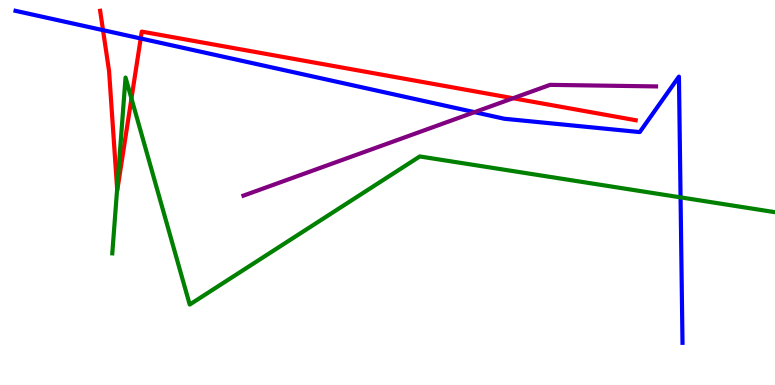[{'lines': ['blue', 'red'], 'intersections': [{'x': 1.33, 'y': 9.22}, {'x': 1.82, 'y': 9.0}]}, {'lines': ['green', 'red'], 'intersections': [{'x': 1.51, 'y': 5.09}, {'x': 1.7, 'y': 7.44}]}, {'lines': ['purple', 'red'], 'intersections': [{'x': 6.62, 'y': 7.45}]}, {'lines': ['blue', 'green'], 'intersections': [{'x': 8.78, 'y': 4.87}]}, {'lines': ['blue', 'purple'], 'intersections': [{'x': 6.12, 'y': 7.09}]}, {'lines': ['green', 'purple'], 'intersections': []}]